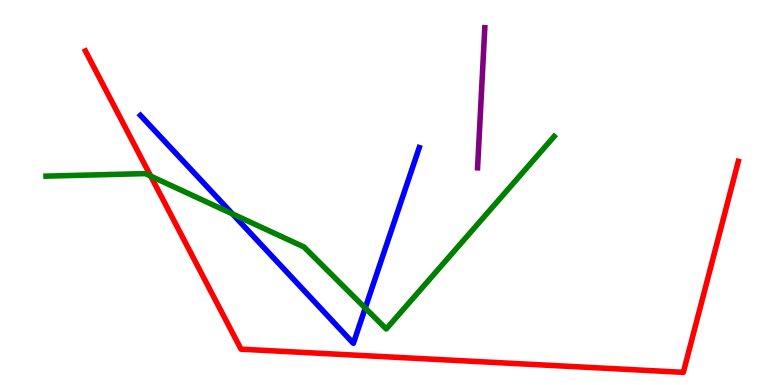[{'lines': ['blue', 'red'], 'intersections': []}, {'lines': ['green', 'red'], 'intersections': [{'x': 1.94, 'y': 5.43}]}, {'lines': ['purple', 'red'], 'intersections': []}, {'lines': ['blue', 'green'], 'intersections': [{'x': 3.0, 'y': 4.44}, {'x': 4.71, 'y': 2.0}]}, {'lines': ['blue', 'purple'], 'intersections': []}, {'lines': ['green', 'purple'], 'intersections': []}]